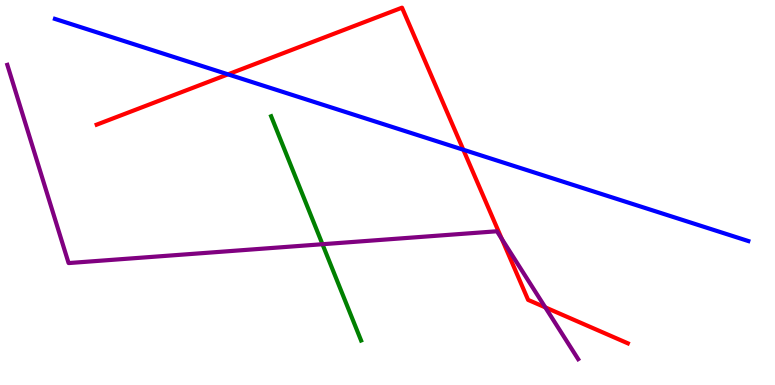[{'lines': ['blue', 'red'], 'intersections': [{'x': 2.94, 'y': 8.07}, {'x': 5.98, 'y': 6.11}]}, {'lines': ['green', 'red'], 'intersections': []}, {'lines': ['purple', 'red'], 'intersections': [{'x': 6.47, 'y': 3.79}, {'x': 7.04, 'y': 2.02}]}, {'lines': ['blue', 'green'], 'intersections': []}, {'lines': ['blue', 'purple'], 'intersections': []}, {'lines': ['green', 'purple'], 'intersections': [{'x': 4.16, 'y': 3.66}]}]